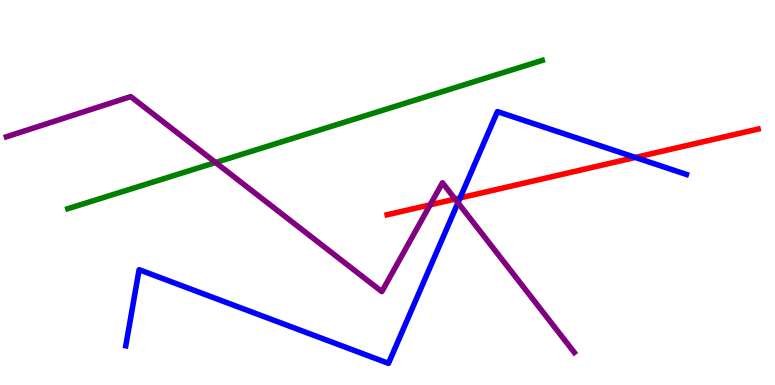[{'lines': ['blue', 'red'], 'intersections': [{'x': 5.94, 'y': 4.86}, {'x': 8.2, 'y': 5.91}]}, {'lines': ['green', 'red'], 'intersections': []}, {'lines': ['purple', 'red'], 'intersections': [{'x': 5.55, 'y': 4.68}, {'x': 5.87, 'y': 4.83}]}, {'lines': ['blue', 'green'], 'intersections': []}, {'lines': ['blue', 'purple'], 'intersections': [{'x': 5.91, 'y': 4.73}]}, {'lines': ['green', 'purple'], 'intersections': [{'x': 2.78, 'y': 5.78}]}]